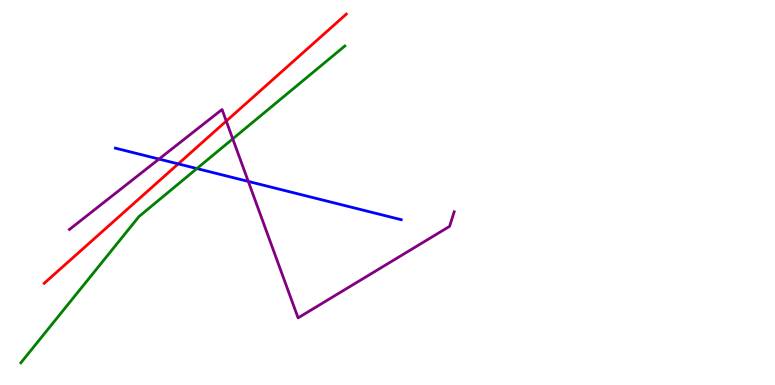[{'lines': ['blue', 'red'], 'intersections': [{'x': 2.3, 'y': 5.74}]}, {'lines': ['green', 'red'], 'intersections': []}, {'lines': ['purple', 'red'], 'intersections': [{'x': 2.92, 'y': 6.86}]}, {'lines': ['blue', 'green'], 'intersections': [{'x': 2.54, 'y': 5.62}]}, {'lines': ['blue', 'purple'], 'intersections': [{'x': 2.05, 'y': 5.87}, {'x': 3.2, 'y': 5.29}]}, {'lines': ['green', 'purple'], 'intersections': [{'x': 3.0, 'y': 6.39}]}]